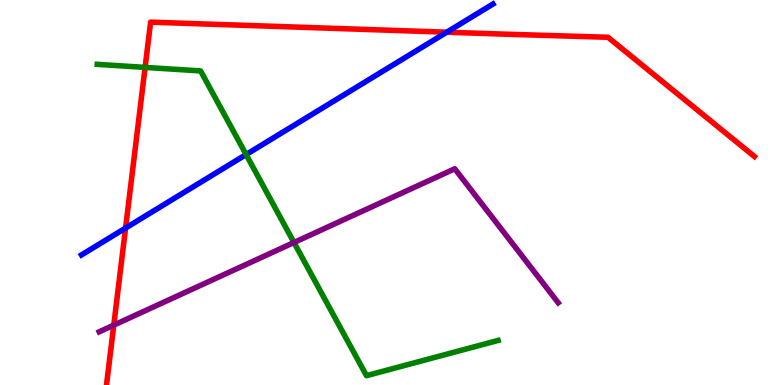[{'lines': ['blue', 'red'], 'intersections': [{'x': 1.62, 'y': 4.08}, {'x': 5.76, 'y': 9.16}]}, {'lines': ['green', 'red'], 'intersections': [{'x': 1.87, 'y': 8.25}]}, {'lines': ['purple', 'red'], 'intersections': [{'x': 1.47, 'y': 1.56}]}, {'lines': ['blue', 'green'], 'intersections': [{'x': 3.18, 'y': 5.99}]}, {'lines': ['blue', 'purple'], 'intersections': []}, {'lines': ['green', 'purple'], 'intersections': [{'x': 3.79, 'y': 3.7}]}]